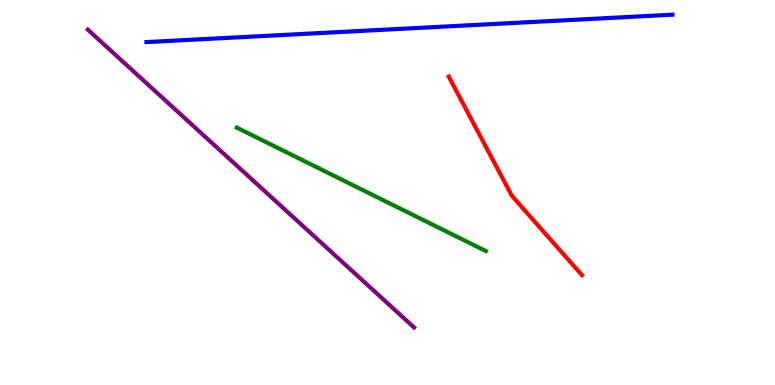[{'lines': ['blue', 'red'], 'intersections': []}, {'lines': ['green', 'red'], 'intersections': []}, {'lines': ['purple', 'red'], 'intersections': []}, {'lines': ['blue', 'green'], 'intersections': []}, {'lines': ['blue', 'purple'], 'intersections': []}, {'lines': ['green', 'purple'], 'intersections': []}]